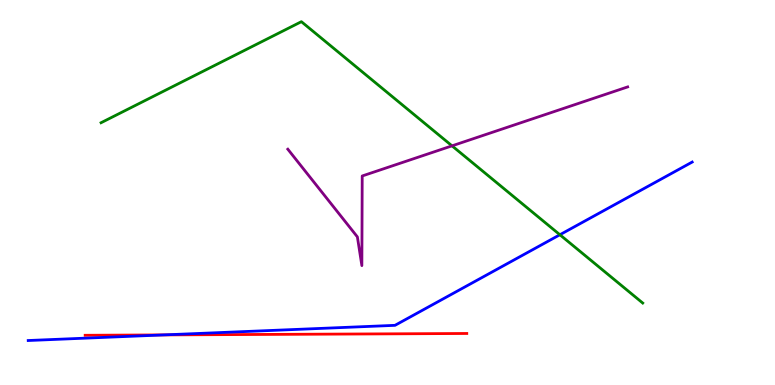[{'lines': ['blue', 'red'], 'intersections': [{'x': 2.11, 'y': 1.3}]}, {'lines': ['green', 'red'], 'intersections': []}, {'lines': ['purple', 'red'], 'intersections': []}, {'lines': ['blue', 'green'], 'intersections': [{'x': 7.22, 'y': 3.9}]}, {'lines': ['blue', 'purple'], 'intersections': []}, {'lines': ['green', 'purple'], 'intersections': [{'x': 5.83, 'y': 6.21}]}]